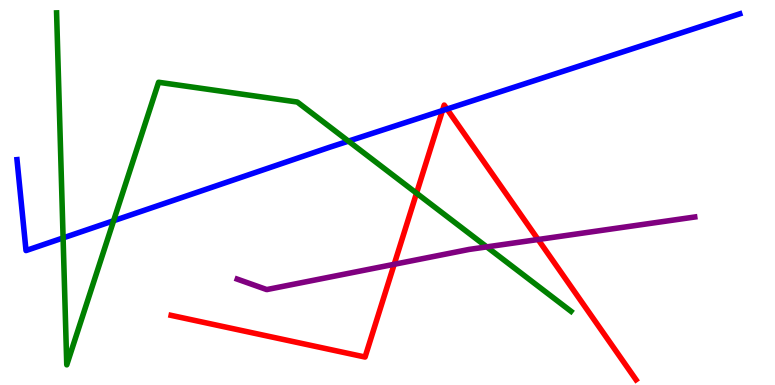[{'lines': ['blue', 'red'], 'intersections': [{'x': 5.71, 'y': 7.13}, {'x': 5.77, 'y': 7.17}]}, {'lines': ['green', 'red'], 'intersections': [{'x': 5.37, 'y': 4.98}]}, {'lines': ['purple', 'red'], 'intersections': [{'x': 5.09, 'y': 3.14}, {'x': 6.94, 'y': 3.78}]}, {'lines': ['blue', 'green'], 'intersections': [{'x': 0.814, 'y': 3.82}, {'x': 1.47, 'y': 4.27}, {'x': 4.5, 'y': 6.33}]}, {'lines': ['blue', 'purple'], 'intersections': []}, {'lines': ['green', 'purple'], 'intersections': [{'x': 6.28, 'y': 3.59}]}]